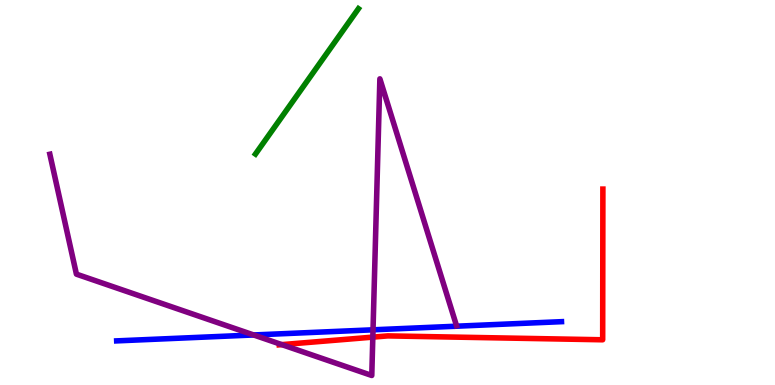[{'lines': ['blue', 'red'], 'intersections': []}, {'lines': ['green', 'red'], 'intersections': []}, {'lines': ['purple', 'red'], 'intersections': [{'x': 3.64, 'y': 1.05}, {'x': 4.81, 'y': 1.24}]}, {'lines': ['blue', 'green'], 'intersections': []}, {'lines': ['blue', 'purple'], 'intersections': [{'x': 3.27, 'y': 1.3}, {'x': 4.81, 'y': 1.43}]}, {'lines': ['green', 'purple'], 'intersections': []}]